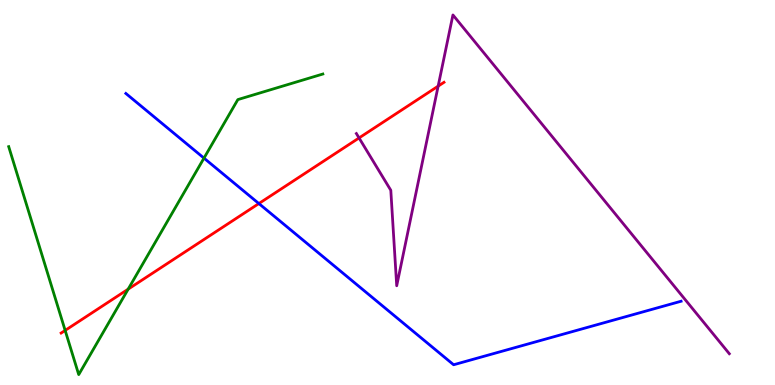[{'lines': ['blue', 'red'], 'intersections': [{'x': 3.34, 'y': 4.71}]}, {'lines': ['green', 'red'], 'intersections': [{'x': 0.841, 'y': 1.42}, {'x': 1.65, 'y': 2.49}]}, {'lines': ['purple', 'red'], 'intersections': [{'x': 4.63, 'y': 6.42}, {'x': 5.65, 'y': 7.76}]}, {'lines': ['blue', 'green'], 'intersections': [{'x': 2.63, 'y': 5.89}]}, {'lines': ['blue', 'purple'], 'intersections': []}, {'lines': ['green', 'purple'], 'intersections': []}]